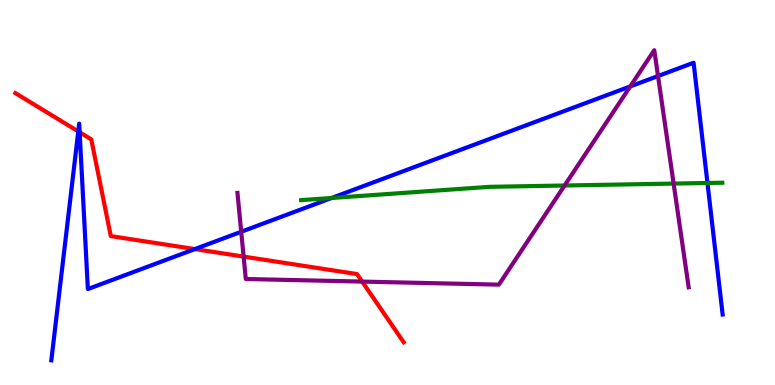[{'lines': ['blue', 'red'], 'intersections': [{'x': 1.01, 'y': 6.59}, {'x': 1.03, 'y': 6.56}, {'x': 2.51, 'y': 3.53}]}, {'lines': ['green', 'red'], 'intersections': []}, {'lines': ['purple', 'red'], 'intersections': [{'x': 3.14, 'y': 3.34}, {'x': 4.67, 'y': 2.69}]}, {'lines': ['blue', 'green'], 'intersections': [{'x': 4.28, 'y': 4.86}, {'x': 9.13, 'y': 5.25}]}, {'lines': ['blue', 'purple'], 'intersections': [{'x': 3.11, 'y': 3.98}, {'x': 8.13, 'y': 7.76}, {'x': 8.49, 'y': 8.02}]}, {'lines': ['green', 'purple'], 'intersections': [{'x': 7.28, 'y': 5.18}, {'x': 8.69, 'y': 5.23}]}]